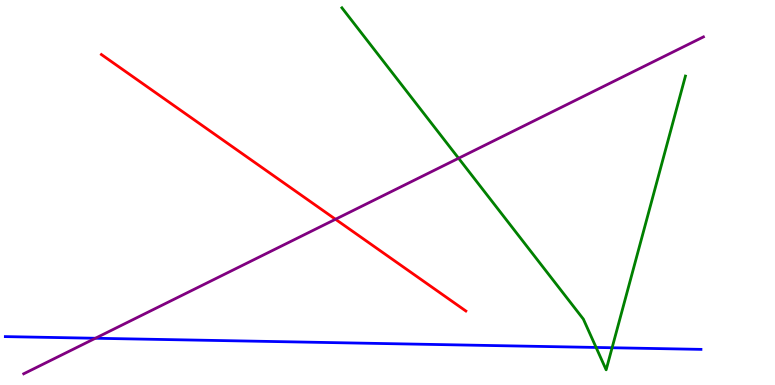[{'lines': ['blue', 'red'], 'intersections': []}, {'lines': ['green', 'red'], 'intersections': []}, {'lines': ['purple', 'red'], 'intersections': [{'x': 4.33, 'y': 4.3}]}, {'lines': ['blue', 'green'], 'intersections': [{'x': 7.69, 'y': 0.975}, {'x': 7.9, 'y': 0.968}]}, {'lines': ['blue', 'purple'], 'intersections': [{'x': 1.23, 'y': 1.21}]}, {'lines': ['green', 'purple'], 'intersections': [{'x': 5.92, 'y': 5.89}]}]